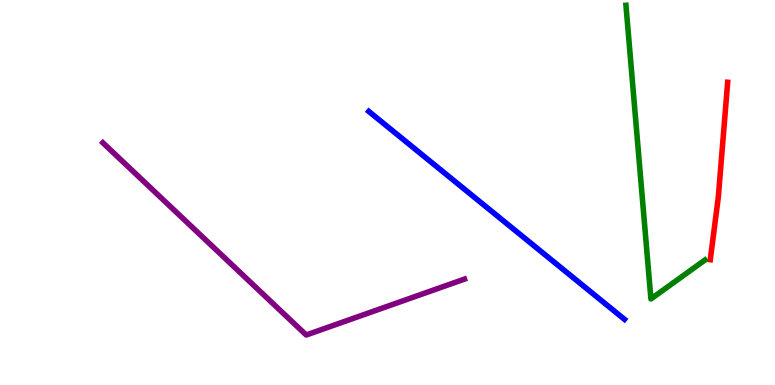[{'lines': ['blue', 'red'], 'intersections': []}, {'lines': ['green', 'red'], 'intersections': []}, {'lines': ['purple', 'red'], 'intersections': []}, {'lines': ['blue', 'green'], 'intersections': []}, {'lines': ['blue', 'purple'], 'intersections': []}, {'lines': ['green', 'purple'], 'intersections': []}]